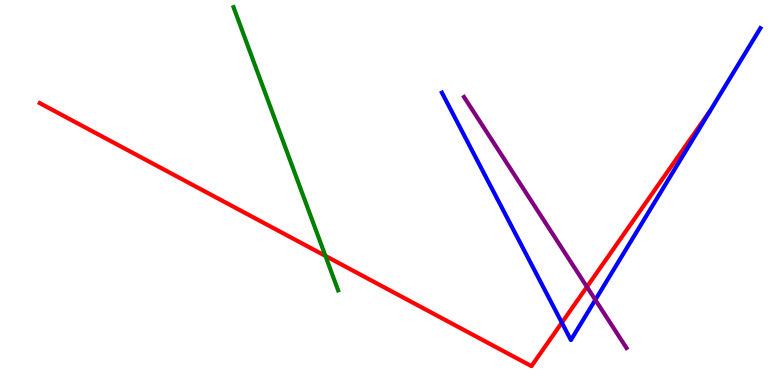[{'lines': ['blue', 'red'], 'intersections': [{'x': 7.25, 'y': 1.62}]}, {'lines': ['green', 'red'], 'intersections': [{'x': 4.2, 'y': 3.35}]}, {'lines': ['purple', 'red'], 'intersections': [{'x': 7.57, 'y': 2.55}]}, {'lines': ['blue', 'green'], 'intersections': []}, {'lines': ['blue', 'purple'], 'intersections': [{'x': 7.68, 'y': 2.21}]}, {'lines': ['green', 'purple'], 'intersections': []}]